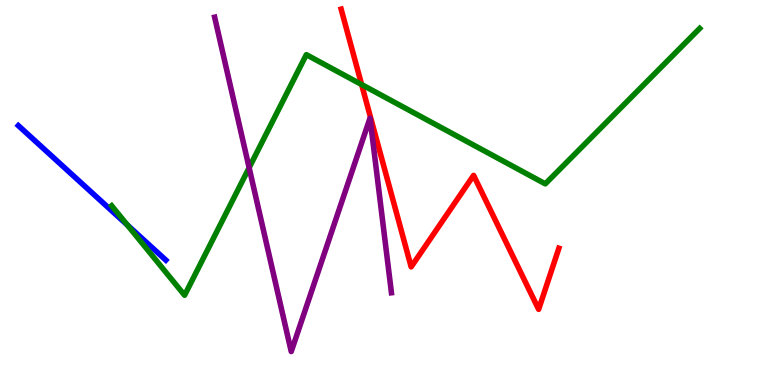[{'lines': ['blue', 'red'], 'intersections': []}, {'lines': ['green', 'red'], 'intersections': [{'x': 4.67, 'y': 7.8}]}, {'lines': ['purple', 'red'], 'intersections': []}, {'lines': ['blue', 'green'], 'intersections': [{'x': 1.64, 'y': 4.16}]}, {'lines': ['blue', 'purple'], 'intersections': []}, {'lines': ['green', 'purple'], 'intersections': [{'x': 3.21, 'y': 5.64}]}]